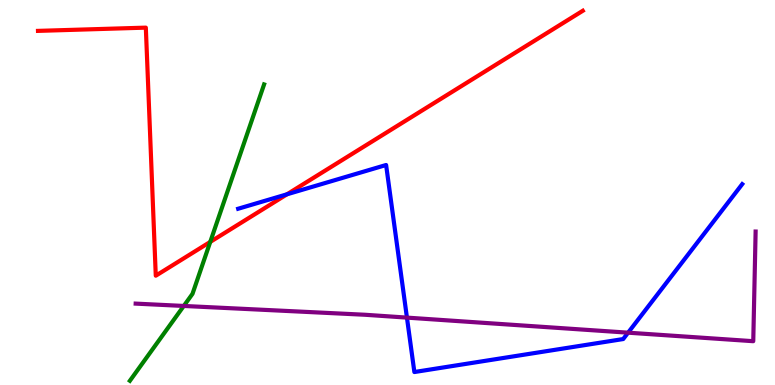[{'lines': ['blue', 'red'], 'intersections': [{'x': 3.7, 'y': 4.95}]}, {'lines': ['green', 'red'], 'intersections': [{'x': 2.71, 'y': 3.72}]}, {'lines': ['purple', 'red'], 'intersections': []}, {'lines': ['blue', 'green'], 'intersections': []}, {'lines': ['blue', 'purple'], 'intersections': [{'x': 5.25, 'y': 1.75}, {'x': 8.1, 'y': 1.36}]}, {'lines': ['green', 'purple'], 'intersections': [{'x': 2.37, 'y': 2.05}]}]